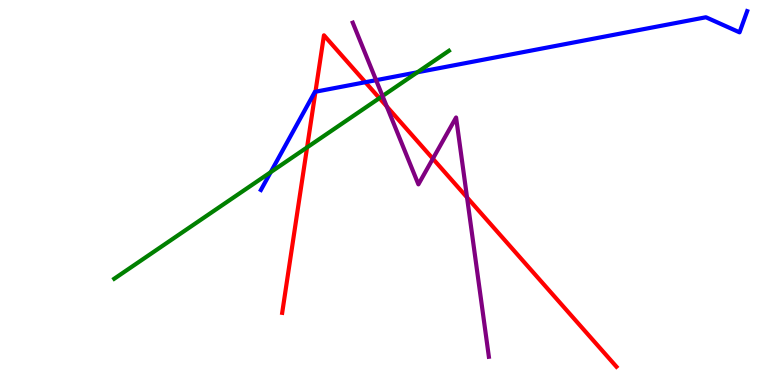[{'lines': ['blue', 'red'], 'intersections': [{'x': 4.07, 'y': 7.62}, {'x': 4.71, 'y': 7.86}]}, {'lines': ['green', 'red'], 'intersections': [{'x': 3.96, 'y': 6.17}, {'x': 4.9, 'y': 7.45}]}, {'lines': ['purple', 'red'], 'intersections': [{'x': 4.99, 'y': 7.23}, {'x': 5.59, 'y': 5.88}, {'x': 6.03, 'y': 4.87}]}, {'lines': ['blue', 'green'], 'intersections': [{'x': 3.49, 'y': 5.53}, {'x': 5.39, 'y': 8.12}]}, {'lines': ['blue', 'purple'], 'intersections': [{'x': 4.85, 'y': 7.92}]}, {'lines': ['green', 'purple'], 'intersections': [{'x': 4.94, 'y': 7.51}]}]